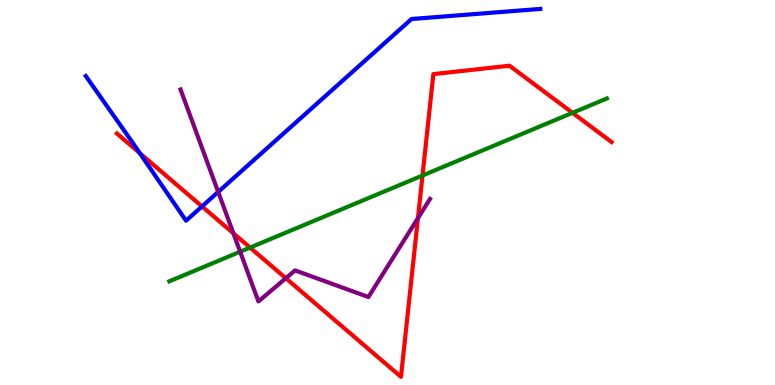[{'lines': ['blue', 'red'], 'intersections': [{'x': 1.8, 'y': 6.02}, {'x': 2.61, 'y': 4.64}]}, {'lines': ['green', 'red'], 'intersections': [{'x': 3.23, 'y': 3.57}, {'x': 5.45, 'y': 5.44}, {'x': 7.39, 'y': 7.07}]}, {'lines': ['purple', 'red'], 'intersections': [{'x': 3.01, 'y': 3.94}, {'x': 3.69, 'y': 2.77}, {'x': 5.39, 'y': 4.33}]}, {'lines': ['blue', 'green'], 'intersections': []}, {'lines': ['blue', 'purple'], 'intersections': [{'x': 2.82, 'y': 5.01}]}, {'lines': ['green', 'purple'], 'intersections': [{'x': 3.1, 'y': 3.46}]}]